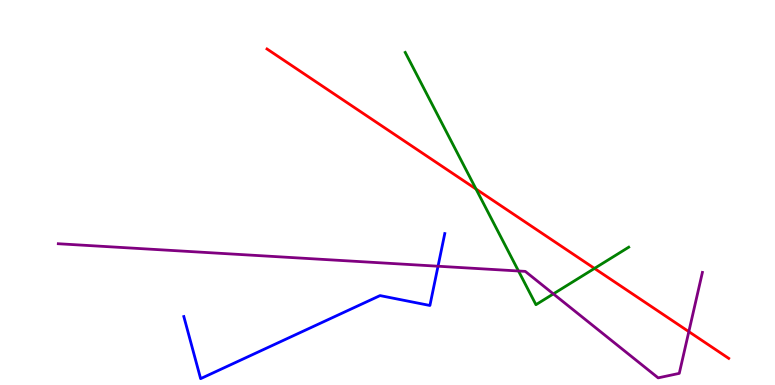[{'lines': ['blue', 'red'], 'intersections': []}, {'lines': ['green', 'red'], 'intersections': [{'x': 6.14, 'y': 5.09}, {'x': 7.67, 'y': 3.03}]}, {'lines': ['purple', 'red'], 'intersections': [{'x': 8.89, 'y': 1.39}]}, {'lines': ['blue', 'green'], 'intersections': []}, {'lines': ['blue', 'purple'], 'intersections': [{'x': 5.65, 'y': 3.09}]}, {'lines': ['green', 'purple'], 'intersections': [{'x': 6.69, 'y': 2.96}, {'x': 7.14, 'y': 2.37}]}]